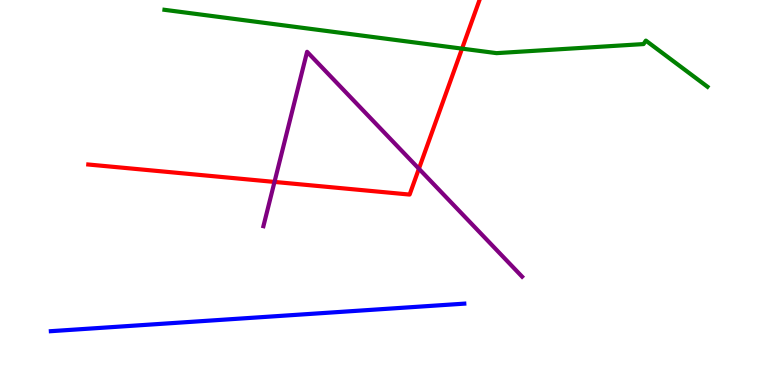[{'lines': ['blue', 'red'], 'intersections': []}, {'lines': ['green', 'red'], 'intersections': [{'x': 5.96, 'y': 8.74}]}, {'lines': ['purple', 'red'], 'intersections': [{'x': 3.54, 'y': 5.27}, {'x': 5.41, 'y': 5.62}]}, {'lines': ['blue', 'green'], 'intersections': []}, {'lines': ['blue', 'purple'], 'intersections': []}, {'lines': ['green', 'purple'], 'intersections': []}]